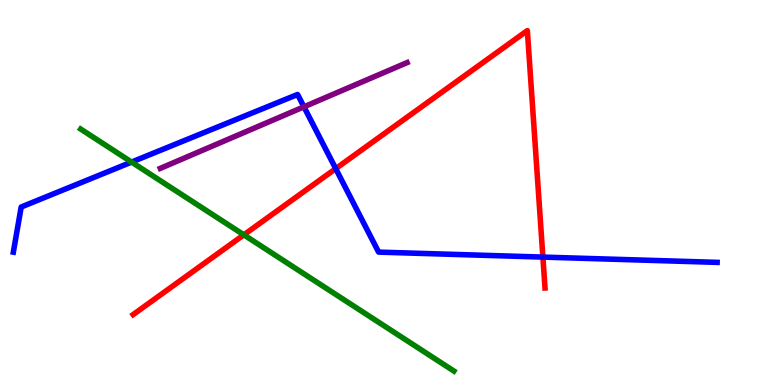[{'lines': ['blue', 'red'], 'intersections': [{'x': 4.33, 'y': 5.62}, {'x': 7.0, 'y': 3.32}]}, {'lines': ['green', 'red'], 'intersections': [{'x': 3.15, 'y': 3.9}]}, {'lines': ['purple', 'red'], 'intersections': []}, {'lines': ['blue', 'green'], 'intersections': [{'x': 1.7, 'y': 5.79}]}, {'lines': ['blue', 'purple'], 'intersections': [{'x': 3.92, 'y': 7.23}]}, {'lines': ['green', 'purple'], 'intersections': []}]